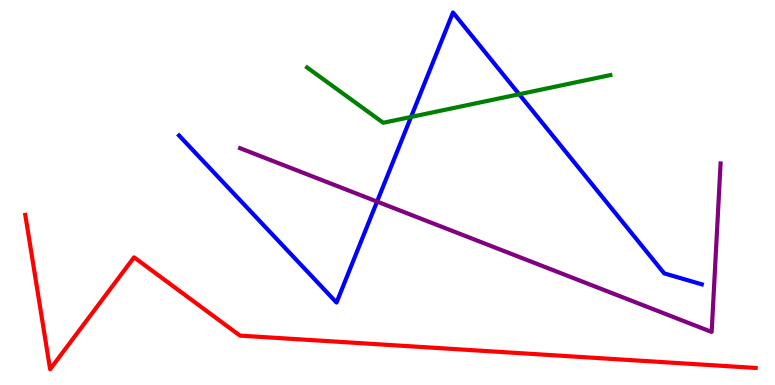[{'lines': ['blue', 'red'], 'intersections': []}, {'lines': ['green', 'red'], 'intersections': []}, {'lines': ['purple', 'red'], 'intersections': []}, {'lines': ['blue', 'green'], 'intersections': [{'x': 5.3, 'y': 6.96}, {'x': 6.7, 'y': 7.55}]}, {'lines': ['blue', 'purple'], 'intersections': [{'x': 4.87, 'y': 4.76}]}, {'lines': ['green', 'purple'], 'intersections': []}]